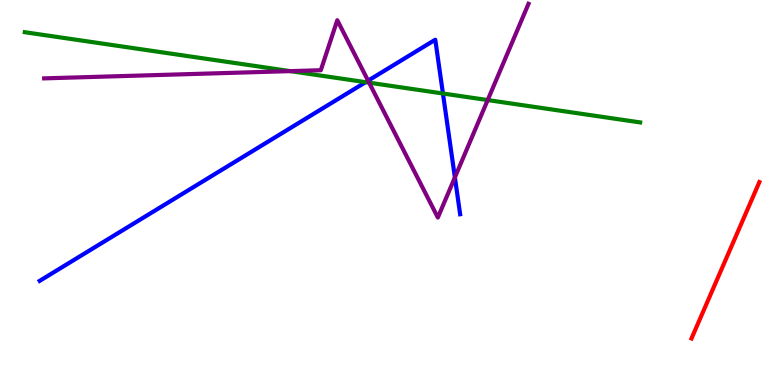[{'lines': ['blue', 'red'], 'intersections': []}, {'lines': ['green', 'red'], 'intersections': []}, {'lines': ['purple', 'red'], 'intersections': []}, {'lines': ['blue', 'green'], 'intersections': [{'x': 4.72, 'y': 7.87}, {'x': 5.72, 'y': 7.57}]}, {'lines': ['blue', 'purple'], 'intersections': [{'x': 4.75, 'y': 7.9}, {'x': 5.87, 'y': 5.39}]}, {'lines': ['green', 'purple'], 'intersections': [{'x': 3.75, 'y': 8.15}, {'x': 4.76, 'y': 7.85}, {'x': 6.29, 'y': 7.4}]}]